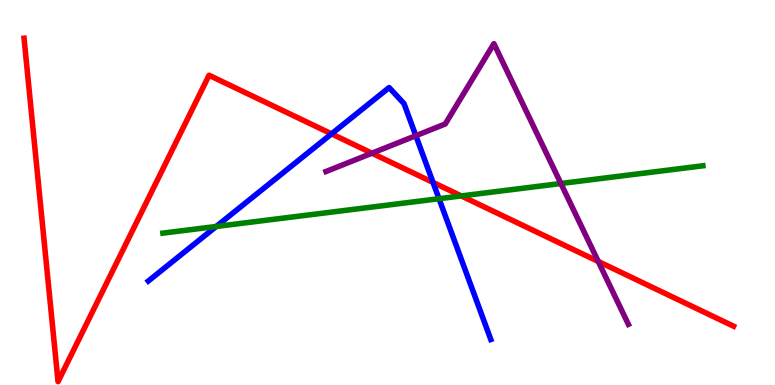[{'lines': ['blue', 'red'], 'intersections': [{'x': 4.28, 'y': 6.52}, {'x': 5.59, 'y': 5.26}]}, {'lines': ['green', 'red'], 'intersections': [{'x': 5.95, 'y': 4.91}]}, {'lines': ['purple', 'red'], 'intersections': [{'x': 4.8, 'y': 6.02}, {'x': 7.72, 'y': 3.21}]}, {'lines': ['blue', 'green'], 'intersections': [{'x': 2.79, 'y': 4.12}, {'x': 5.66, 'y': 4.84}]}, {'lines': ['blue', 'purple'], 'intersections': [{'x': 5.37, 'y': 6.47}]}, {'lines': ['green', 'purple'], 'intersections': [{'x': 7.24, 'y': 5.23}]}]